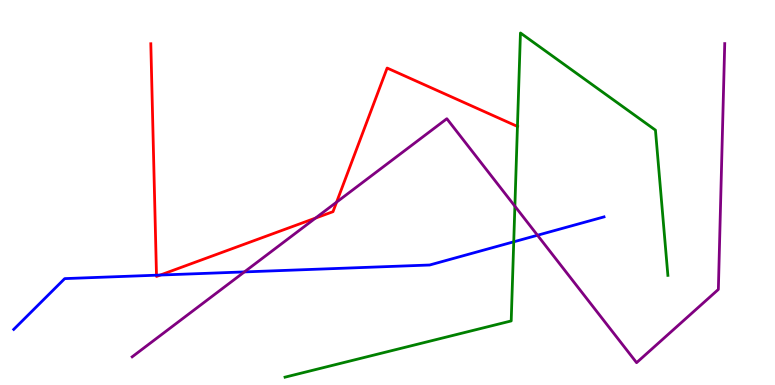[{'lines': ['blue', 'red'], 'intersections': [{'x': 2.02, 'y': 2.85}, {'x': 2.07, 'y': 2.86}]}, {'lines': ['green', 'red'], 'intersections': [{'x': 6.68, 'y': 6.72}]}, {'lines': ['purple', 'red'], 'intersections': [{'x': 4.07, 'y': 4.34}, {'x': 4.34, 'y': 4.75}]}, {'lines': ['blue', 'green'], 'intersections': [{'x': 6.63, 'y': 3.72}]}, {'lines': ['blue', 'purple'], 'intersections': [{'x': 3.15, 'y': 2.94}, {'x': 6.94, 'y': 3.89}]}, {'lines': ['green', 'purple'], 'intersections': [{'x': 6.64, 'y': 4.64}]}]